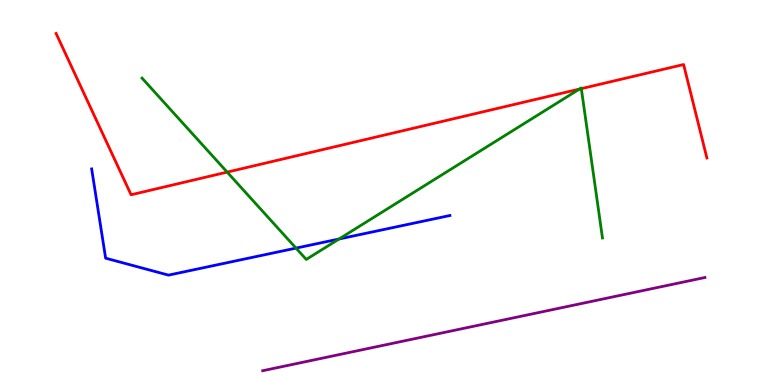[{'lines': ['blue', 'red'], 'intersections': []}, {'lines': ['green', 'red'], 'intersections': [{'x': 2.93, 'y': 5.53}, {'x': 7.48, 'y': 7.69}, {'x': 7.5, 'y': 7.7}]}, {'lines': ['purple', 'red'], 'intersections': []}, {'lines': ['blue', 'green'], 'intersections': [{'x': 3.82, 'y': 3.56}, {'x': 4.37, 'y': 3.79}]}, {'lines': ['blue', 'purple'], 'intersections': []}, {'lines': ['green', 'purple'], 'intersections': []}]